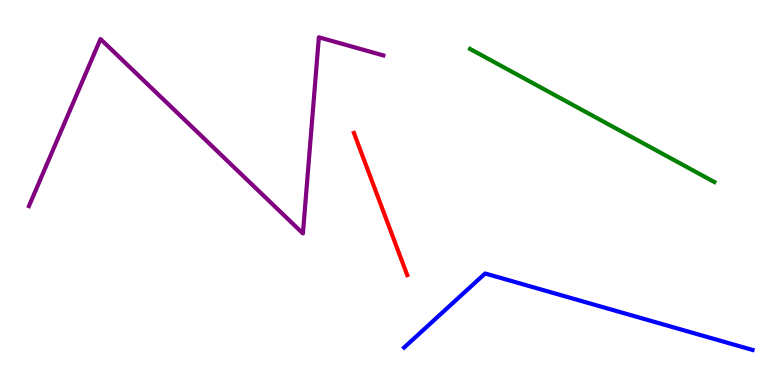[{'lines': ['blue', 'red'], 'intersections': []}, {'lines': ['green', 'red'], 'intersections': []}, {'lines': ['purple', 'red'], 'intersections': []}, {'lines': ['blue', 'green'], 'intersections': []}, {'lines': ['blue', 'purple'], 'intersections': []}, {'lines': ['green', 'purple'], 'intersections': []}]